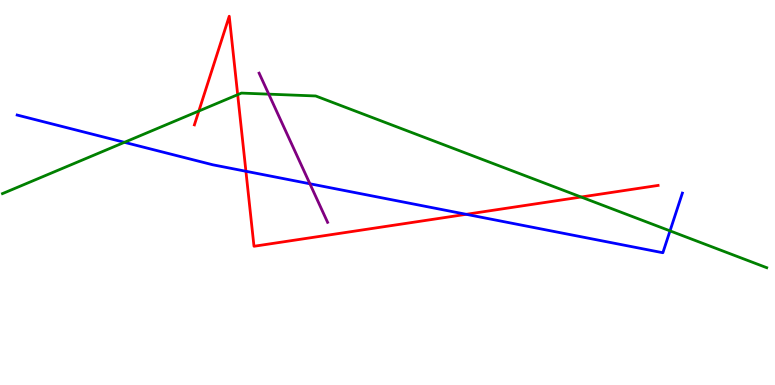[{'lines': ['blue', 'red'], 'intersections': [{'x': 3.17, 'y': 5.55}, {'x': 6.02, 'y': 4.43}]}, {'lines': ['green', 'red'], 'intersections': [{'x': 2.57, 'y': 7.12}, {'x': 3.07, 'y': 7.54}, {'x': 7.5, 'y': 4.88}]}, {'lines': ['purple', 'red'], 'intersections': []}, {'lines': ['blue', 'green'], 'intersections': [{'x': 1.61, 'y': 6.3}, {'x': 8.65, 'y': 4.0}]}, {'lines': ['blue', 'purple'], 'intersections': [{'x': 4.0, 'y': 5.23}]}, {'lines': ['green', 'purple'], 'intersections': [{'x': 3.47, 'y': 7.55}]}]